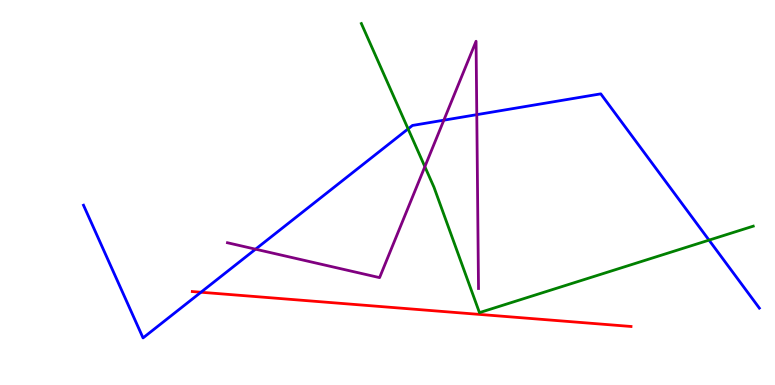[{'lines': ['blue', 'red'], 'intersections': [{'x': 2.59, 'y': 2.41}]}, {'lines': ['green', 'red'], 'intersections': []}, {'lines': ['purple', 'red'], 'intersections': []}, {'lines': ['blue', 'green'], 'intersections': [{'x': 5.27, 'y': 6.65}, {'x': 9.15, 'y': 3.76}]}, {'lines': ['blue', 'purple'], 'intersections': [{'x': 3.3, 'y': 3.53}, {'x': 5.73, 'y': 6.88}, {'x': 6.15, 'y': 7.02}]}, {'lines': ['green', 'purple'], 'intersections': [{'x': 5.48, 'y': 5.67}]}]